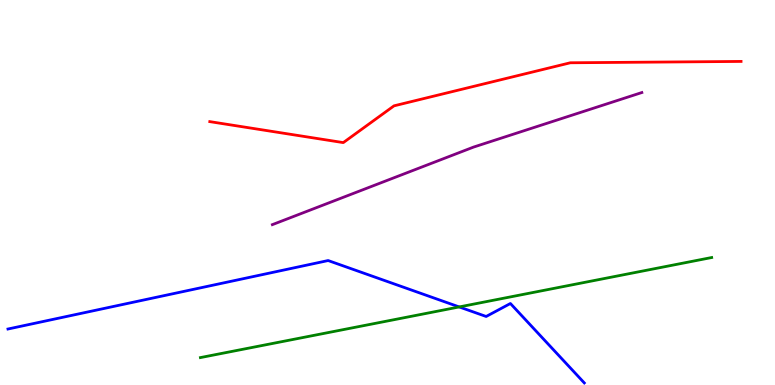[{'lines': ['blue', 'red'], 'intersections': []}, {'lines': ['green', 'red'], 'intersections': []}, {'lines': ['purple', 'red'], 'intersections': []}, {'lines': ['blue', 'green'], 'intersections': [{'x': 5.93, 'y': 2.03}]}, {'lines': ['blue', 'purple'], 'intersections': []}, {'lines': ['green', 'purple'], 'intersections': []}]